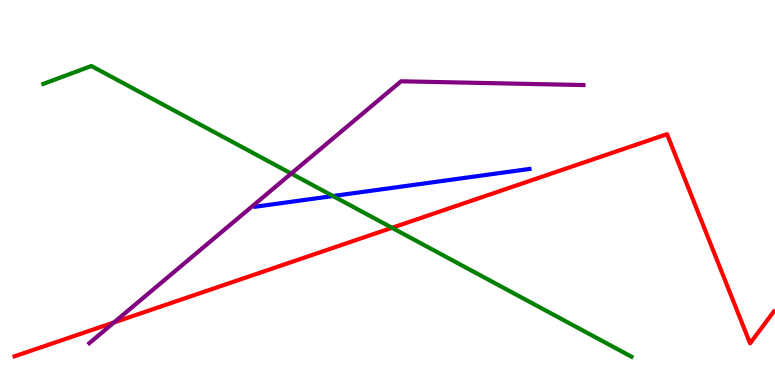[{'lines': ['blue', 'red'], 'intersections': []}, {'lines': ['green', 'red'], 'intersections': [{'x': 5.06, 'y': 4.08}]}, {'lines': ['purple', 'red'], 'intersections': [{'x': 1.47, 'y': 1.62}]}, {'lines': ['blue', 'green'], 'intersections': [{'x': 4.3, 'y': 4.91}]}, {'lines': ['blue', 'purple'], 'intersections': []}, {'lines': ['green', 'purple'], 'intersections': [{'x': 3.76, 'y': 5.49}]}]